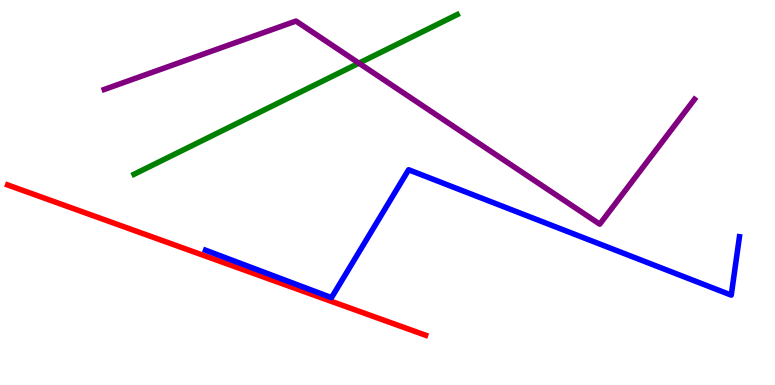[{'lines': ['blue', 'red'], 'intersections': []}, {'lines': ['green', 'red'], 'intersections': []}, {'lines': ['purple', 'red'], 'intersections': []}, {'lines': ['blue', 'green'], 'intersections': []}, {'lines': ['blue', 'purple'], 'intersections': []}, {'lines': ['green', 'purple'], 'intersections': [{'x': 4.63, 'y': 8.36}]}]